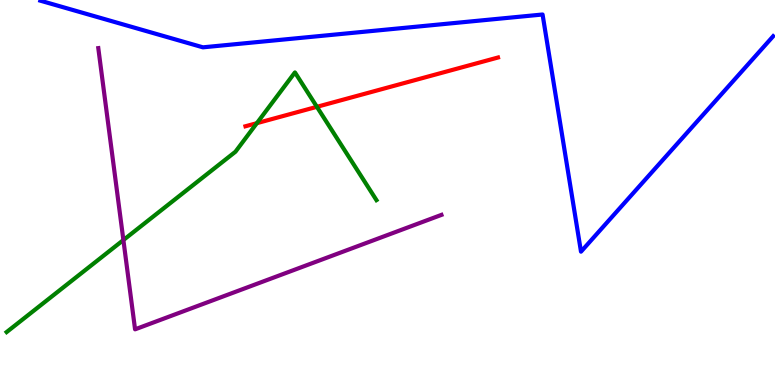[{'lines': ['blue', 'red'], 'intersections': []}, {'lines': ['green', 'red'], 'intersections': [{'x': 3.31, 'y': 6.8}, {'x': 4.09, 'y': 7.23}]}, {'lines': ['purple', 'red'], 'intersections': []}, {'lines': ['blue', 'green'], 'intersections': []}, {'lines': ['blue', 'purple'], 'intersections': []}, {'lines': ['green', 'purple'], 'intersections': [{'x': 1.59, 'y': 3.77}]}]